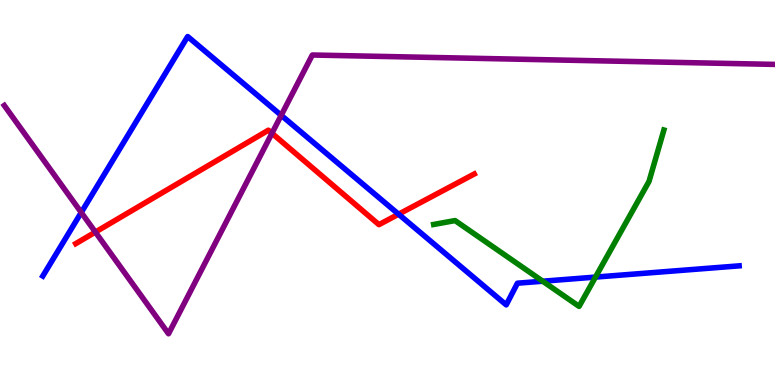[{'lines': ['blue', 'red'], 'intersections': [{'x': 5.14, 'y': 4.44}]}, {'lines': ['green', 'red'], 'intersections': []}, {'lines': ['purple', 'red'], 'intersections': [{'x': 1.23, 'y': 3.97}, {'x': 3.51, 'y': 6.54}]}, {'lines': ['blue', 'green'], 'intersections': [{'x': 7.0, 'y': 2.7}, {'x': 7.68, 'y': 2.8}]}, {'lines': ['blue', 'purple'], 'intersections': [{'x': 1.05, 'y': 4.48}, {'x': 3.63, 'y': 7.0}]}, {'lines': ['green', 'purple'], 'intersections': []}]